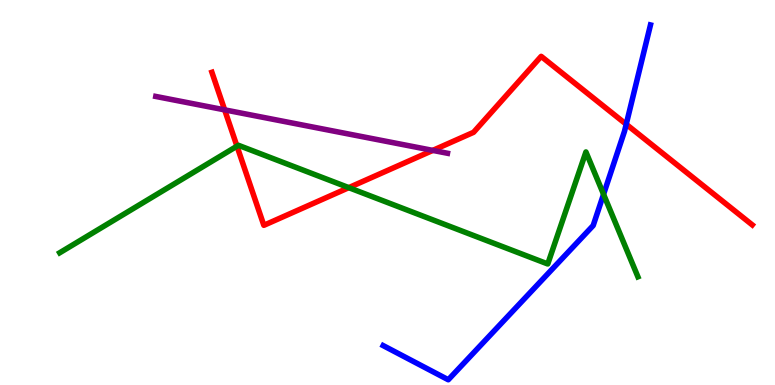[{'lines': ['blue', 'red'], 'intersections': [{'x': 8.08, 'y': 6.77}]}, {'lines': ['green', 'red'], 'intersections': [{'x': 3.06, 'y': 6.2}, {'x': 4.5, 'y': 5.13}]}, {'lines': ['purple', 'red'], 'intersections': [{'x': 2.9, 'y': 7.15}, {'x': 5.58, 'y': 6.09}]}, {'lines': ['blue', 'green'], 'intersections': [{'x': 7.79, 'y': 4.95}]}, {'lines': ['blue', 'purple'], 'intersections': []}, {'lines': ['green', 'purple'], 'intersections': []}]